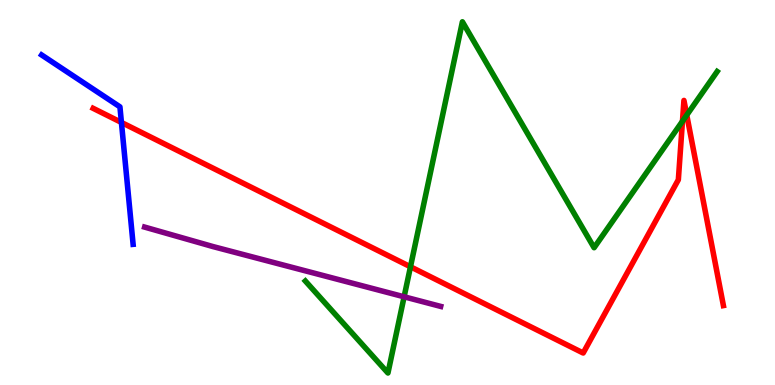[{'lines': ['blue', 'red'], 'intersections': [{'x': 1.57, 'y': 6.82}]}, {'lines': ['green', 'red'], 'intersections': [{'x': 5.3, 'y': 3.07}, {'x': 8.81, 'y': 6.85}, {'x': 8.86, 'y': 7.01}]}, {'lines': ['purple', 'red'], 'intersections': []}, {'lines': ['blue', 'green'], 'intersections': []}, {'lines': ['blue', 'purple'], 'intersections': []}, {'lines': ['green', 'purple'], 'intersections': [{'x': 5.21, 'y': 2.29}]}]